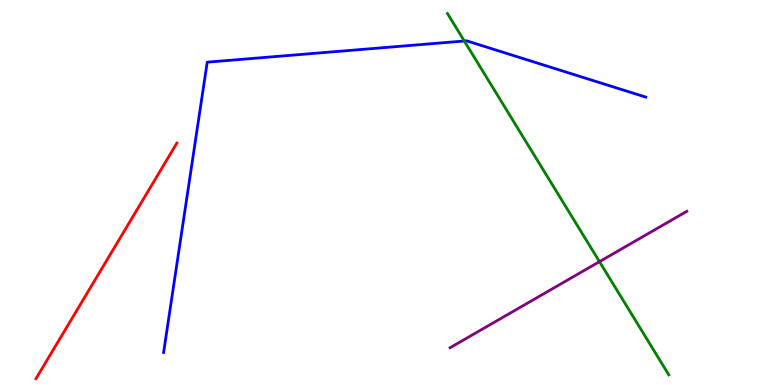[{'lines': ['blue', 'red'], 'intersections': []}, {'lines': ['green', 'red'], 'intersections': []}, {'lines': ['purple', 'red'], 'intersections': []}, {'lines': ['blue', 'green'], 'intersections': [{'x': 5.99, 'y': 8.94}]}, {'lines': ['blue', 'purple'], 'intersections': []}, {'lines': ['green', 'purple'], 'intersections': [{'x': 7.74, 'y': 3.2}]}]